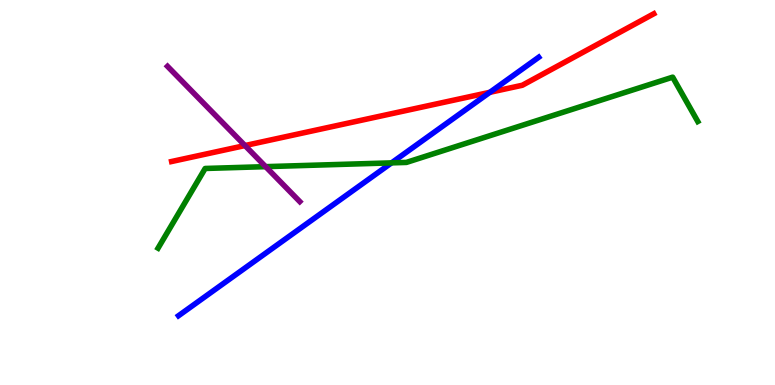[{'lines': ['blue', 'red'], 'intersections': [{'x': 6.32, 'y': 7.6}]}, {'lines': ['green', 'red'], 'intersections': []}, {'lines': ['purple', 'red'], 'intersections': [{'x': 3.16, 'y': 6.22}]}, {'lines': ['blue', 'green'], 'intersections': [{'x': 5.05, 'y': 5.77}]}, {'lines': ['blue', 'purple'], 'intersections': []}, {'lines': ['green', 'purple'], 'intersections': [{'x': 3.43, 'y': 5.67}]}]